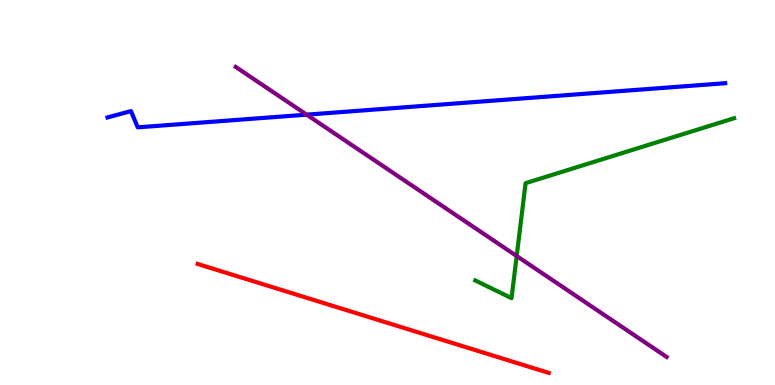[{'lines': ['blue', 'red'], 'intersections': []}, {'lines': ['green', 'red'], 'intersections': []}, {'lines': ['purple', 'red'], 'intersections': []}, {'lines': ['blue', 'green'], 'intersections': []}, {'lines': ['blue', 'purple'], 'intersections': [{'x': 3.96, 'y': 7.02}]}, {'lines': ['green', 'purple'], 'intersections': [{'x': 6.67, 'y': 3.35}]}]